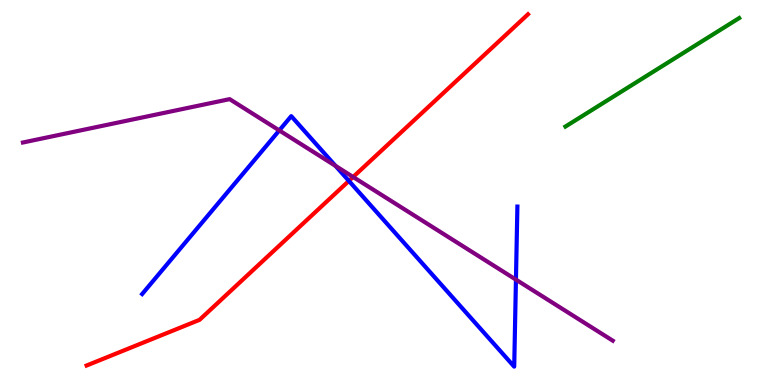[{'lines': ['blue', 'red'], 'intersections': [{'x': 4.5, 'y': 5.3}]}, {'lines': ['green', 'red'], 'intersections': []}, {'lines': ['purple', 'red'], 'intersections': [{'x': 4.56, 'y': 5.4}]}, {'lines': ['blue', 'green'], 'intersections': []}, {'lines': ['blue', 'purple'], 'intersections': [{'x': 3.6, 'y': 6.61}, {'x': 4.33, 'y': 5.69}, {'x': 6.66, 'y': 2.74}]}, {'lines': ['green', 'purple'], 'intersections': []}]